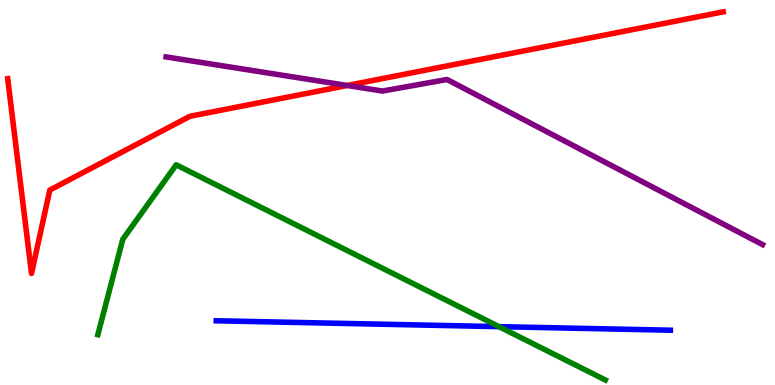[{'lines': ['blue', 'red'], 'intersections': []}, {'lines': ['green', 'red'], 'intersections': []}, {'lines': ['purple', 'red'], 'intersections': [{'x': 4.48, 'y': 7.78}]}, {'lines': ['blue', 'green'], 'intersections': [{'x': 6.44, 'y': 1.52}]}, {'lines': ['blue', 'purple'], 'intersections': []}, {'lines': ['green', 'purple'], 'intersections': []}]